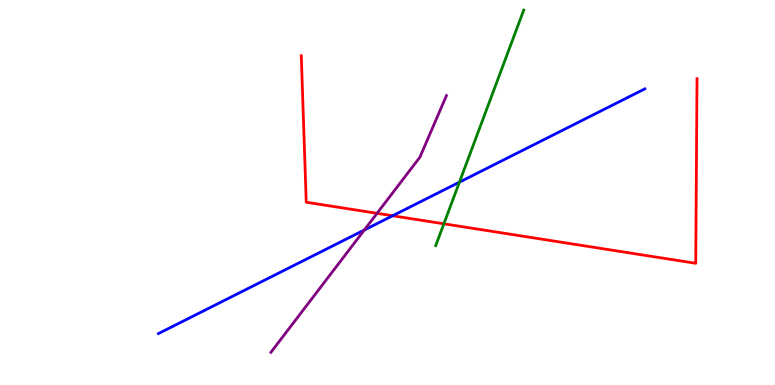[{'lines': ['blue', 'red'], 'intersections': [{'x': 5.07, 'y': 4.4}]}, {'lines': ['green', 'red'], 'intersections': [{'x': 5.73, 'y': 4.19}]}, {'lines': ['purple', 'red'], 'intersections': [{'x': 4.87, 'y': 4.46}]}, {'lines': ['blue', 'green'], 'intersections': [{'x': 5.93, 'y': 5.27}]}, {'lines': ['blue', 'purple'], 'intersections': [{'x': 4.7, 'y': 4.03}]}, {'lines': ['green', 'purple'], 'intersections': []}]